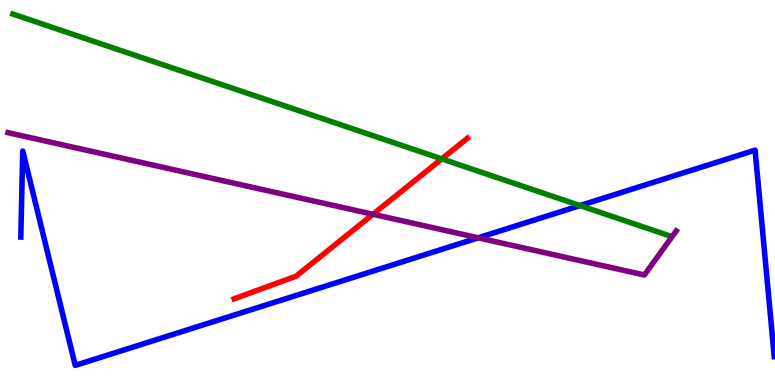[{'lines': ['blue', 'red'], 'intersections': []}, {'lines': ['green', 'red'], 'intersections': [{'x': 5.7, 'y': 5.87}]}, {'lines': ['purple', 'red'], 'intersections': [{'x': 4.81, 'y': 4.43}]}, {'lines': ['blue', 'green'], 'intersections': [{'x': 7.48, 'y': 4.66}]}, {'lines': ['blue', 'purple'], 'intersections': [{'x': 6.17, 'y': 3.82}]}, {'lines': ['green', 'purple'], 'intersections': []}]